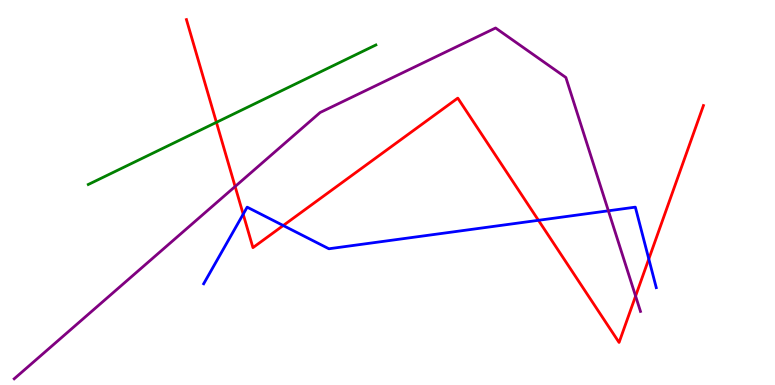[{'lines': ['blue', 'red'], 'intersections': [{'x': 3.14, 'y': 4.44}, {'x': 3.65, 'y': 4.14}, {'x': 6.95, 'y': 4.28}, {'x': 8.37, 'y': 3.27}]}, {'lines': ['green', 'red'], 'intersections': [{'x': 2.79, 'y': 6.82}]}, {'lines': ['purple', 'red'], 'intersections': [{'x': 3.03, 'y': 5.16}, {'x': 8.2, 'y': 2.31}]}, {'lines': ['blue', 'green'], 'intersections': []}, {'lines': ['blue', 'purple'], 'intersections': [{'x': 7.85, 'y': 4.52}]}, {'lines': ['green', 'purple'], 'intersections': []}]